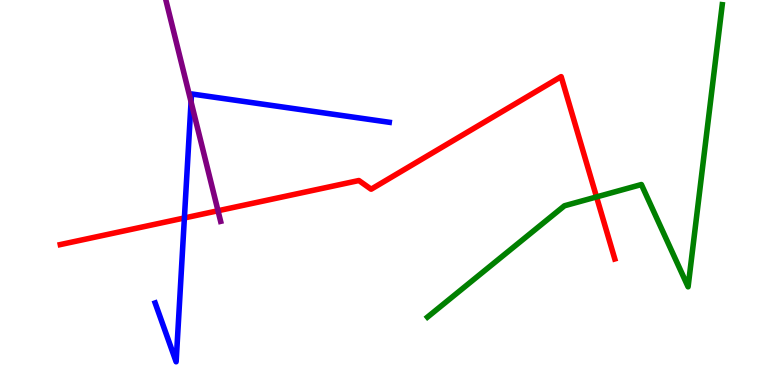[{'lines': ['blue', 'red'], 'intersections': [{'x': 2.38, 'y': 4.34}]}, {'lines': ['green', 'red'], 'intersections': [{'x': 7.7, 'y': 4.89}]}, {'lines': ['purple', 'red'], 'intersections': [{'x': 2.81, 'y': 4.53}]}, {'lines': ['blue', 'green'], 'intersections': []}, {'lines': ['blue', 'purple'], 'intersections': [{'x': 2.47, 'y': 7.35}]}, {'lines': ['green', 'purple'], 'intersections': []}]